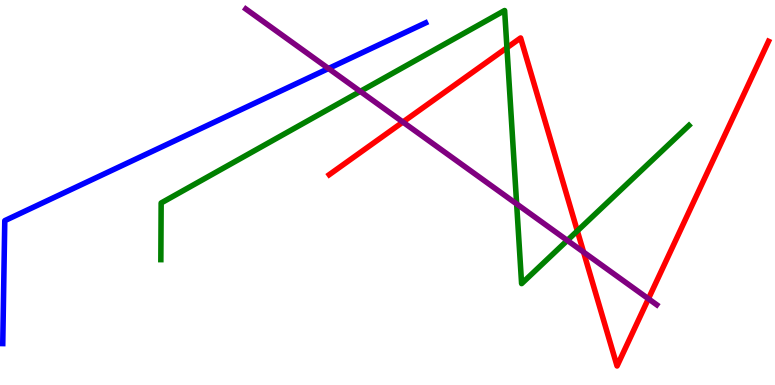[{'lines': ['blue', 'red'], 'intersections': []}, {'lines': ['green', 'red'], 'intersections': [{'x': 6.54, 'y': 8.76}, {'x': 7.45, 'y': 4.0}]}, {'lines': ['purple', 'red'], 'intersections': [{'x': 5.2, 'y': 6.83}, {'x': 7.53, 'y': 3.45}, {'x': 8.37, 'y': 2.24}]}, {'lines': ['blue', 'green'], 'intersections': []}, {'lines': ['blue', 'purple'], 'intersections': [{'x': 4.24, 'y': 8.22}]}, {'lines': ['green', 'purple'], 'intersections': [{'x': 4.65, 'y': 7.63}, {'x': 6.67, 'y': 4.7}, {'x': 7.32, 'y': 3.76}]}]